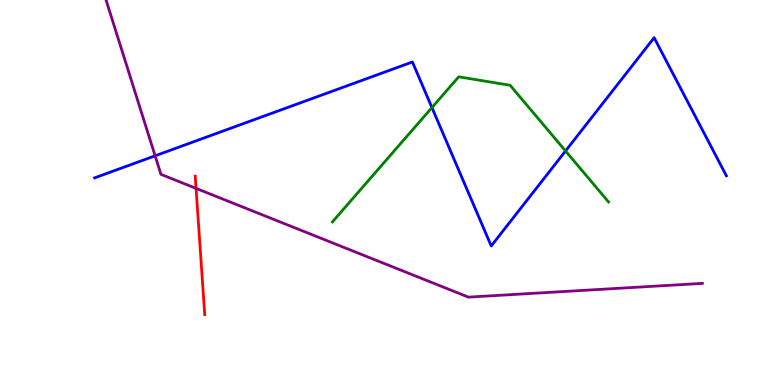[{'lines': ['blue', 'red'], 'intersections': []}, {'lines': ['green', 'red'], 'intersections': []}, {'lines': ['purple', 'red'], 'intersections': [{'x': 2.53, 'y': 5.11}]}, {'lines': ['blue', 'green'], 'intersections': [{'x': 5.57, 'y': 7.21}, {'x': 7.3, 'y': 6.08}]}, {'lines': ['blue', 'purple'], 'intersections': [{'x': 2.0, 'y': 5.95}]}, {'lines': ['green', 'purple'], 'intersections': []}]